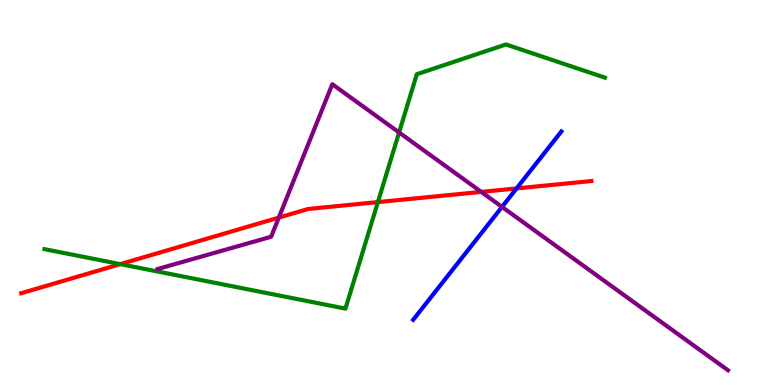[{'lines': ['blue', 'red'], 'intersections': [{'x': 6.67, 'y': 5.11}]}, {'lines': ['green', 'red'], 'intersections': [{'x': 1.55, 'y': 3.14}, {'x': 4.88, 'y': 4.75}]}, {'lines': ['purple', 'red'], 'intersections': [{'x': 3.6, 'y': 4.35}, {'x': 6.21, 'y': 5.02}]}, {'lines': ['blue', 'green'], 'intersections': []}, {'lines': ['blue', 'purple'], 'intersections': [{'x': 6.48, 'y': 4.63}]}, {'lines': ['green', 'purple'], 'intersections': [{'x': 5.15, 'y': 6.56}]}]